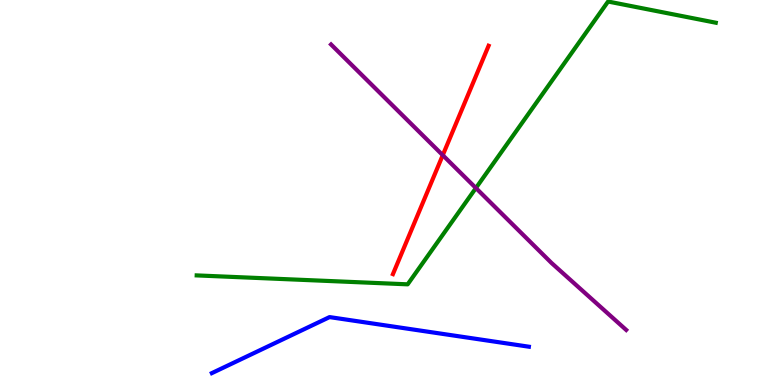[{'lines': ['blue', 'red'], 'intersections': []}, {'lines': ['green', 'red'], 'intersections': []}, {'lines': ['purple', 'red'], 'intersections': [{'x': 5.71, 'y': 5.97}]}, {'lines': ['blue', 'green'], 'intersections': []}, {'lines': ['blue', 'purple'], 'intersections': []}, {'lines': ['green', 'purple'], 'intersections': [{'x': 6.14, 'y': 5.12}]}]